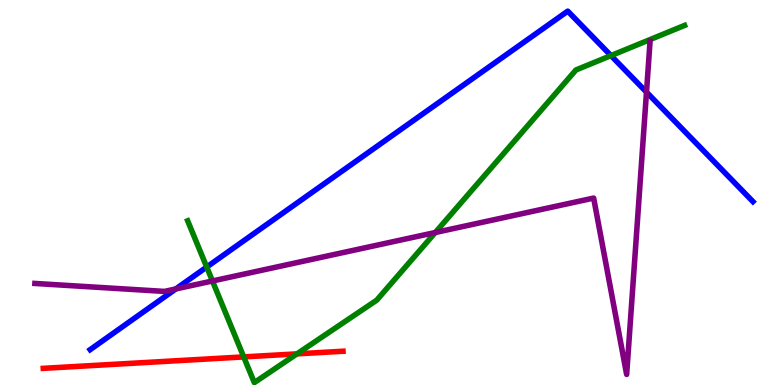[{'lines': ['blue', 'red'], 'intersections': []}, {'lines': ['green', 'red'], 'intersections': [{'x': 3.14, 'y': 0.73}, {'x': 3.83, 'y': 0.809}]}, {'lines': ['purple', 'red'], 'intersections': []}, {'lines': ['blue', 'green'], 'intersections': [{'x': 2.67, 'y': 3.06}, {'x': 7.88, 'y': 8.56}]}, {'lines': ['blue', 'purple'], 'intersections': [{'x': 2.27, 'y': 2.49}, {'x': 8.34, 'y': 7.61}]}, {'lines': ['green', 'purple'], 'intersections': [{'x': 2.74, 'y': 2.7}, {'x': 5.62, 'y': 3.96}]}]